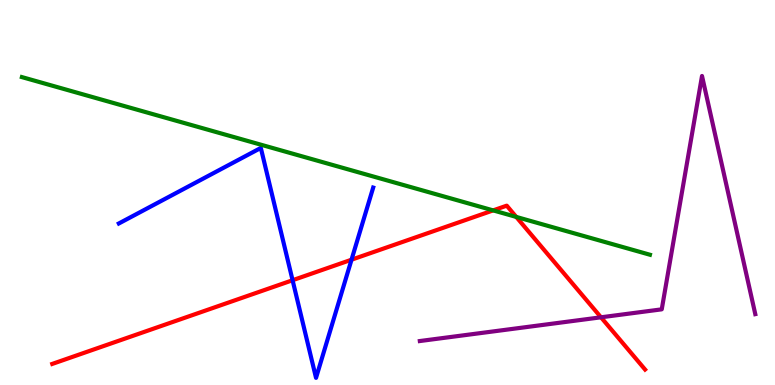[{'lines': ['blue', 'red'], 'intersections': [{'x': 3.78, 'y': 2.72}, {'x': 4.54, 'y': 3.25}]}, {'lines': ['green', 'red'], 'intersections': [{'x': 6.36, 'y': 4.54}, {'x': 6.66, 'y': 4.37}]}, {'lines': ['purple', 'red'], 'intersections': [{'x': 7.75, 'y': 1.76}]}, {'lines': ['blue', 'green'], 'intersections': []}, {'lines': ['blue', 'purple'], 'intersections': []}, {'lines': ['green', 'purple'], 'intersections': []}]